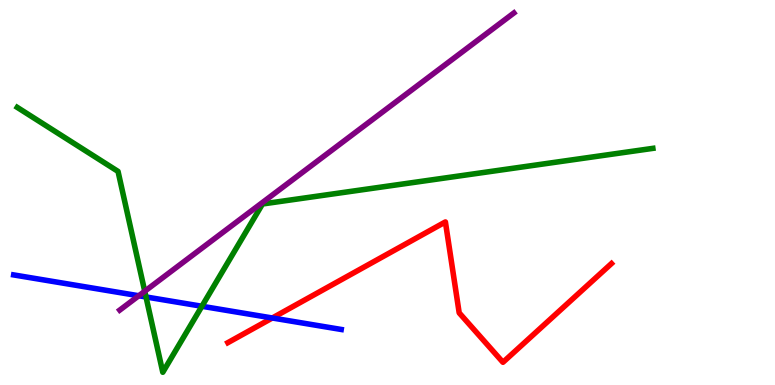[{'lines': ['blue', 'red'], 'intersections': [{'x': 3.51, 'y': 1.74}]}, {'lines': ['green', 'red'], 'intersections': []}, {'lines': ['purple', 'red'], 'intersections': []}, {'lines': ['blue', 'green'], 'intersections': [{'x': 1.88, 'y': 2.29}, {'x': 2.61, 'y': 2.05}]}, {'lines': ['blue', 'purple'], 'intersections': [{'x': 1.79, 'y': 2.32}]}, {'lines': ['green', 'purple'], 'intersections': [{'x': 1.87, 'y': 2.43}]}]